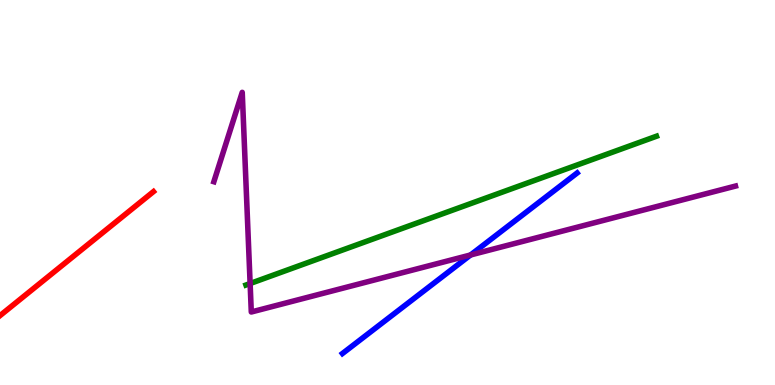[{'lines': ['blue', 'red'], 'intersections': []}, {'lines': ['green', 'red'], 'intersections': []}, {'lines': ['purple', 'red'], 'intersections': []}, {'lines': ['blue', 'green'], 'intersections': []}, {'lines': ['blue', 'purple'], 'intersections': [{'x': 6.07, 'y': 3.38}]}, {'lines': ['green', 'purple'], 'intersections': [{'x': 3.23, 'y': 2.64}]}]